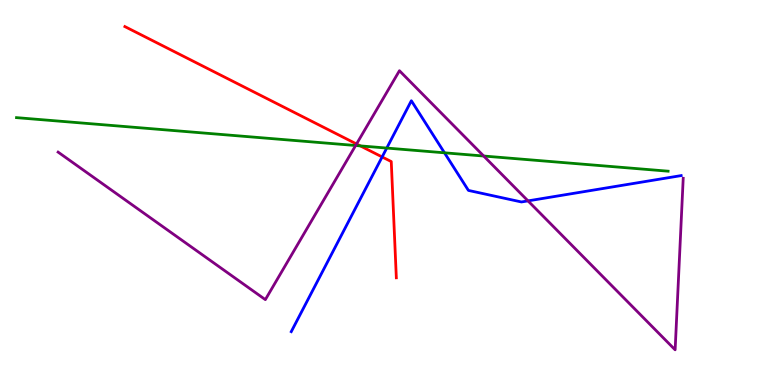[{'lines': ['blue', 'red'], 'intersections': [{'x': 4.93, 'y': 5.92}]}, {'lines': ['green', 'red'], 'intersections': [{'x': 4.65, 'y': 6.21}]}, {'lines': ['purple', 'red'], 'intersections': [{'x': 4.6, 'y': 6.26}]}, {'lines': ['blue', 'green'], 'intersections': [{'x': 4.99, 'y': 6.15}, {'x': 5.74, 'y': 6.03}]}, {'lines': ['blue', 'purple'], 'intersections': [{'x': 6.81, 'y': 4.78}]}, {'lines': ['green', 'purple'], 'intersections': [{'x': 4.59, 'y': 6.22}, {'x': 6.24, 'y': 5.95}]}]